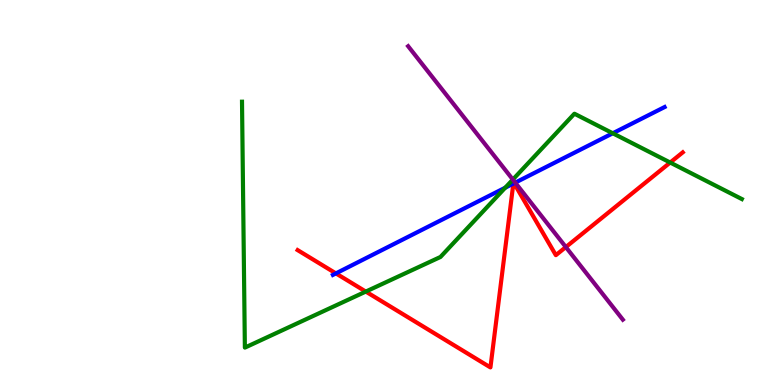[{'lines': ['blue', 'red'], 'intersections': [{'x': 4.33, 'y': 2.9}, {'x': 6.62, 'y': 5.23}, {'x': 6.63, 'y': 5.24}]}, {'lines': ['green', 'red'], 'intersections': [{'x': 4.72, 'y': 2.43}, {'x': 8.65, 'y': 5.78}]}, {'lines': ['purple', 'red'], 'intersections': [{'x': 7.3, 'y': 3.58}]}, {'lines': ['blue', 'green'], 'intersections': [{'x': 6.52, 'y': 5.12}, {'x': 7.91, 'y': 6.54}]}, {'lines': ['blue', 'purple'], 'intersections': [{'x': 6.65, 'y': 5.26}]}, {'lines': ['green', 'purple'], 'intersections': [{'x': 6.62, 'y': 5.34}]}]